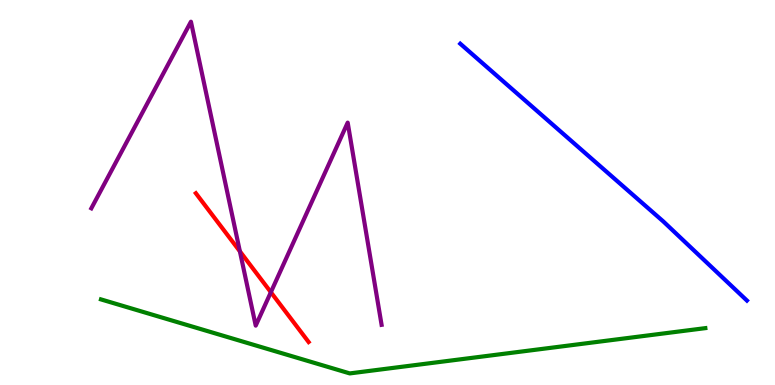[{'lines': ['blue', 'red'], 'intersections': []}, {'lines': ['green', 'red'], 'intersections': []}, {'lines': ['purple', 'red'], 'intersections': [{'x': 3.1, 'y': 3.47}, {'x': 3.5, 'y': 2.41}]}, {'lines': ['blue', 'green'], 'intersections': []}, {'lines': ['blue', 'purple'], 'intersections': []}, {'lines': ['green', 'purple'], 'intersections': []}]